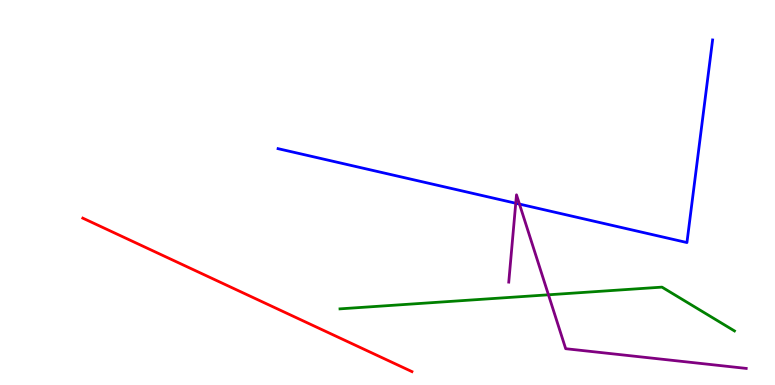[{'lines': ['blue', 'red'], 'intersections': []}, {'lines': ['green', 'red'], 'intersections': []}, {'lines': ['purple', 'red'], 'intersections': []}, {'lines': ['blue', 'green'], 'intersections': []}, {'lines': ['blue', 'purple'], 'intersections': [{'x': 6.65, 'y': 4.72}, {'x': 6.7, 'y': 4.7}]}, {'lines': ['green', 'purple'], 'intersections': [{'x': 7.08, 'y': 2.34}]}]